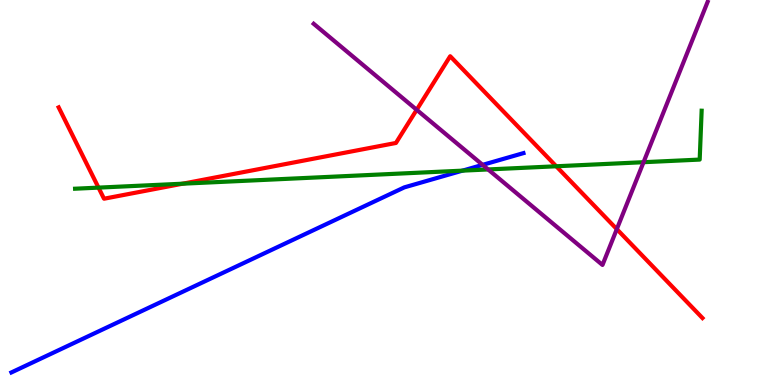[{'lines': ['blue', 'red'], 'intersections': []}, {'lines': ['green', 'red'], 'intersections': [{'x': 1.27, 'y': 5.13}, {'x': 2.36, 'y': 5.23}, {'x': 7.18, 'y': 5.68}]}, {'lines': ['purple', 'red'], 'intersections': [{'x': 5.38, 'y': 7.15}, {'x': 7.96, 'y': 4.05}]}, {'lines': ['blue', 'green'], 'intersections': [{'x': 5.97, 'y': 5.57}]}, {'lines': ['blue', 'purple'], 'intersections': [{'x': 6.23, 'y': 5.72}]}, {'lines': ['green', 'purple'], 'intersections': [{'x': 6.3, 'y': 5.6}, {'x': 8.3, 'y': 5.79}]}]